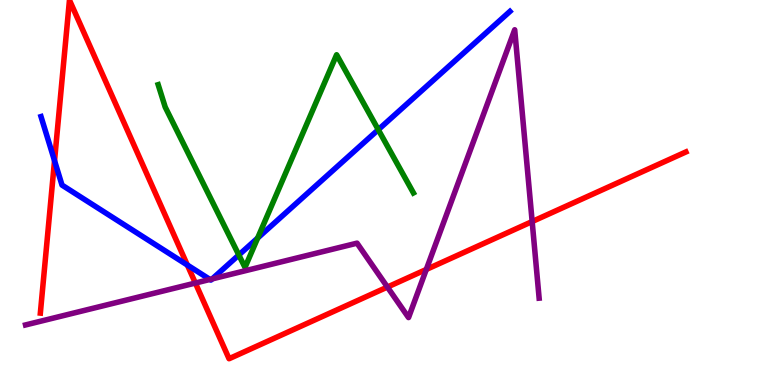[{'lines': ['blue', 'red'], 'intersections': [{'x': 0.704, 'y': 5.83}, {'x': 2.42, 'y': 3.12}]}, {'lines': ['green', 'red'], 'intersections': []}, {'lines': ['purple', 'red'], 'intersections': [{'x': 2.52, 'y': 2.65}, {'x': 5.0, 'y': 2.54}, {'x': 5.5, 'y': 3.0}, {'x': 6.87, 'y': 4.25}]}, {'lines': ['blue', 'green'], 'intersections': [{'x': 3.08, 'y': 3.38}, {'x': 3.32, 'y': 3.82}, {'x': 4.88, 'y': 6.63}]}, {'lines': ['blue', 'purple'], 'intersections': [{'x': 2.71, 'y': 2.74}, {'x': 2.74, 'y': 2.76}]}, {'lines': ['green', 'purple'], 'intersections': []}]